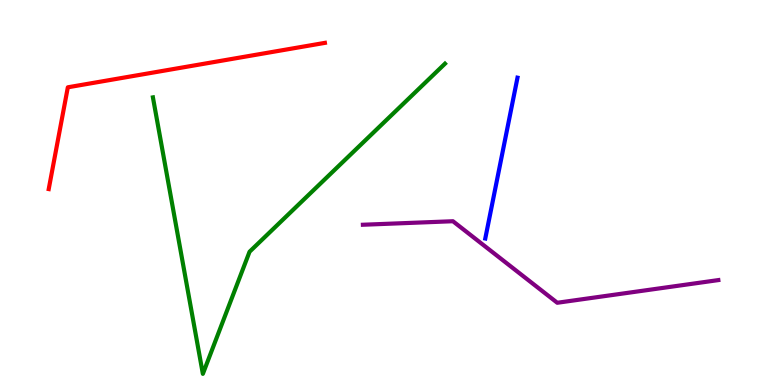[{'lines': ['blue', 'red'], 'intersections': []}, {'lines': ['green', 'red'], 'intersections': []}, {'lines': ['purple', 'red'], 'intersections': []}, {'lines': ['blue', 'green'], 'intersections': []}, {'lines': ['blue', 'purple'], 'intersections': []}, {'lines': ['green', 'purple'], 'intersections': []}]